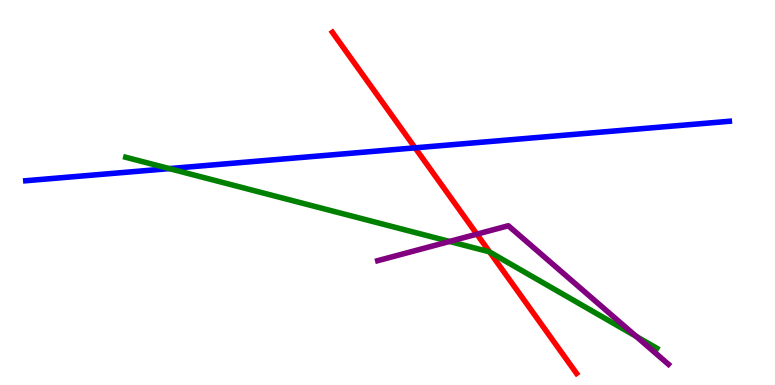[{'lines': ['blue', 'red'], 'intersections': [{'x': 5.36, 'y': 6.16}]}, {'lines': ['green', 'red'], 'intersections': [{'x': 6.32, 'y': 3.45}]}, {'lines': ['purple', 'red'], 'intersections': [{'x': 6.15, 'y': 3.92}]}, {'lines': ['blue', 'green'], 'intersections': [{'x': 2.19, 'y': 5.62}]}, {'lines': ['blue', 'purple'], 'intersections': []}, {'lines': ['green', 'purple'], 'intersections': [{'x': 5.8, 'y': 3.73}, {'x': 8.21, 'y': 1.26}]}]